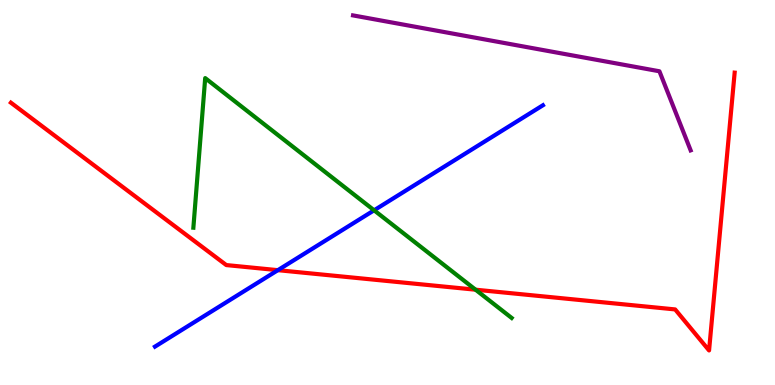[{'lines': ['blue', 'red'], 'intersections': [{'x': 3.59, 'y': 2.98}]}, {'lines': ['green', 'red'], 'intersections': [{'x': 6.14, 'y': 2.48}]}, {'lines': ['purple', 'red'], 'intersections': []}, {'lines': ['blue', 'green'], 'intersections': [{'x': 4.83, 'y': 4.54}]}, {'lines': ['blue', 'purple'], 'intersections': []}, {'lines': ['green', 'purple'], 'intersections': []}]